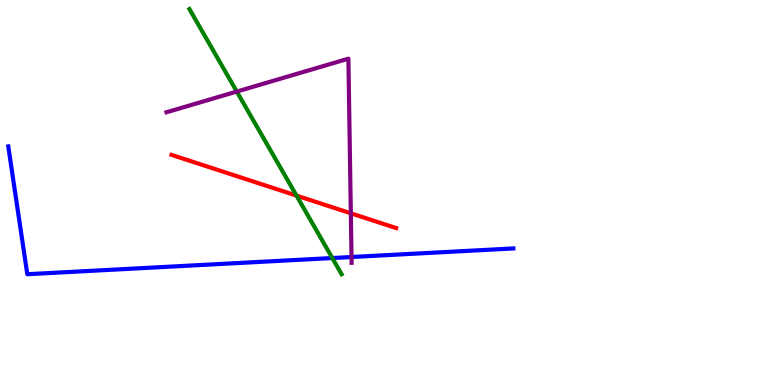[{'lines': ['blue', 'red'], 'intersections': []}, {'lines': ['green', 'red'], 'intersections': [{'x': 3.83, 'y': 4.92}]}, {'lines': ['purple', 'red'], 'intersections': [{'x': 4.53, 'y': 4.46}]}, {'lines': ['blue', 'green'], 'intersections': [{'x': 4.29, 'y': 3.3}]}, {'lines': ['blue', 'purple'], 'intersections': [{'x': 4.54, 'y': 3.32}]}, {'lines': ['green', 'purple'], 'intersections': [{'x': 3.06, 'y': 7.62}]}]